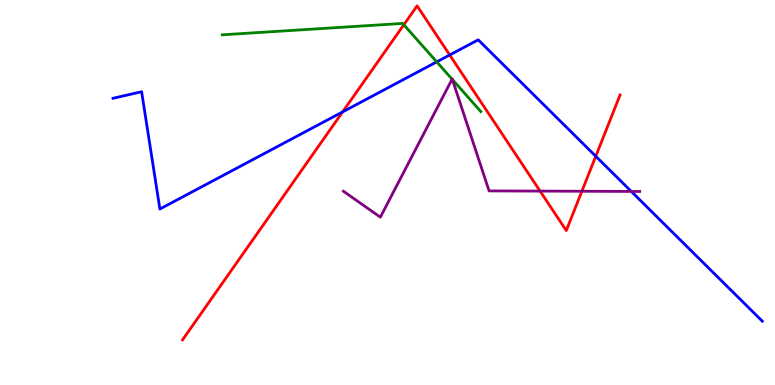[{'lines': ['blue', 'red'], 'intersections': [{'x': 4.42, 'y': 7.09}, {'x': 5.8, 'y': 8.57}, {'x': 7.69, 'y': 5.94}]}, {'lines': ['green', 'red'], 'intersections': [{'x': 5.21, 'y': 9.36}]}, {'lines': ['purple', 'red'], 'intersections': [{'x': 6.97, 'y': 5.04}, {'x': 7.51, 'y': 5.03}]}, {'lines': ['blue', 'green'], 'intersections': [{'x': 5.64, 'y': 8.39}]}, {'lines': ['blue', 'purple'], 'intersections': [{'x': 8.15, 'y': 5.03}]}, {'lines': ['green', 'purple'], 'intersections': [{'x': 5.83, 'y': 7.94}, {'x': 5.84, 'y': 7.93}]}]